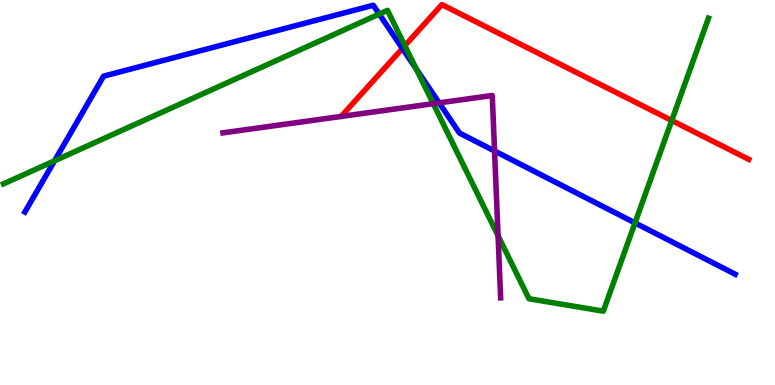[{'lines': ['blue', 'red'], 'intersections': [{'x': 5.19, 'y': 8.74}]}, {'lines': ['green', 'red'], 'intersections': [{'x': 5.22, 'y': 8.81}, {'x': 8.67, 'y': 6.87}]}, {'lines': ['purple', 'red'], 'intersections': []}, {'lines': ['blue', 'green'], 'intersections': [{'x': 0.704, 'y': 5.82}, {'x': 4.89, 'y': 9.63}, {'x': 5.37, 'y': 8.21}, {'x': 8.19, 'y': 4.21}]}, {'lines': ['blue', 'purple'], 'intersections': [{'x': 5.67, 'y': 7.33}, {'x': 6.38, 'y': 6.08}]}, {'lines': ['green', 'purple'], 'intersections': [{'x': 5.59, 'y': 7.31}, {'x': 6.43, 'y': 3.88}]}]